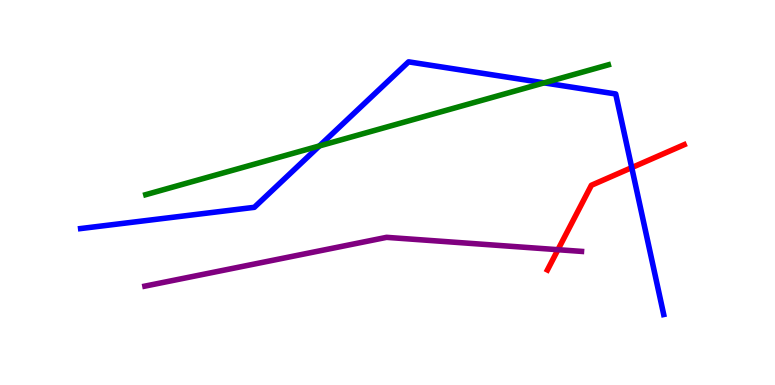[{'lines': ['blue', 'red'], 'intersections': [{'x': 8.15, 'y': 5.65}]}, {'lines': ['green', 'red'], 'intersections': []}, {'lines': ['purple', 'red'], 'intersections': [{'x': 7.2, 'y': 3.51}]}, {'lines': ['blue', 'green'], 'intersections': [{'x': 4.12, 'y': 6.21}, {'x': 7.02, 'y': 7.85}]}, {'lines': ['blue', 'purple'], 'intersections': []}, {'lines': ['green', 'purple'], 'intersections': []}]